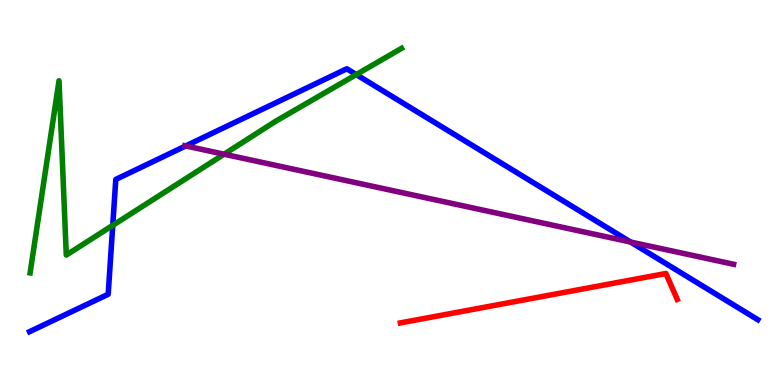[{'lines': ['blue', 'red'], 'intersections': []}, {'lines': ['green', 'red'], 'intersections': []}, {'lines': ['purple', 'red'], 'intersections': []}, {'lines': ['blue', 'green'], 'intersections': [{'x': 1.45, 'y': 4.15}, {'x': 4.6, 'y': 8.06}]}, {'lines': ['blue', 'purple'], 'intersections': [{'x': 2.4, 'y': 6.21}, {'x': 8.14, 'y': 3.71}]}, {'lines': ['green', 'purple'], 'intersections': [{'x': 2.89, 'y': 5.99}]}]